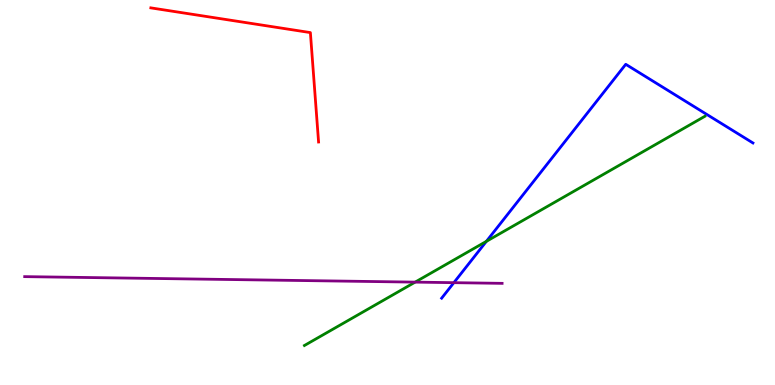[{'lines': ['blue', 'red'], 'intersections': []}, {'lines': ['green', 'red'], 'intersections': []}, {'lines': ['purple', 'red'], 'intersections': []}, {'lines': ['blue', 'green'], 'intersections': [{'x': 6.28, 'y': 3.73}]}, {'lines': ['blue', 'purple'], 'intersections': [{'x': 5.86, 'y': 2.66}]}, {'lines': ['green', 'purple'], 'intersections': [{'x': 5.36, 'y': 2.67}]}]